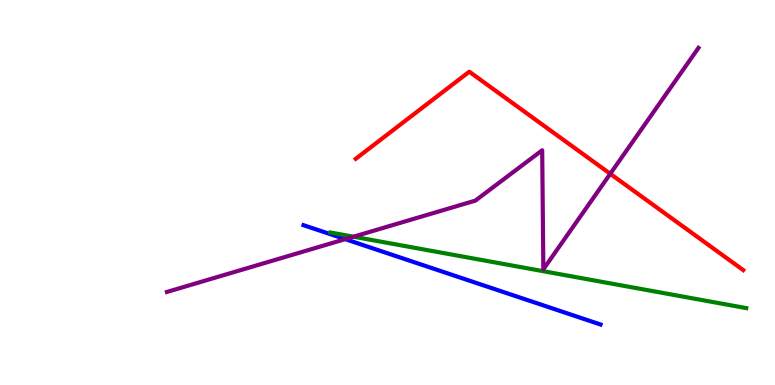[{'lines': ['blue', 'red'], 'intersections': []}, {'lines': ['green', 'red'], 'intersections': []}, {'lines': ['purple', 'red'], 'intersections': [{'x': 7.87, 'y': 5.49}]}, {'lines': ['blue', 'green'], 'intersections': []}, {'lines': ['blue', 'purple'], 'intersections': [{'x': 4.45, 'y': 3.79}]}, {'lines': ['green', 'purple'], 'intersections': [{'x': 4.56, 'y': 3.85}]}]